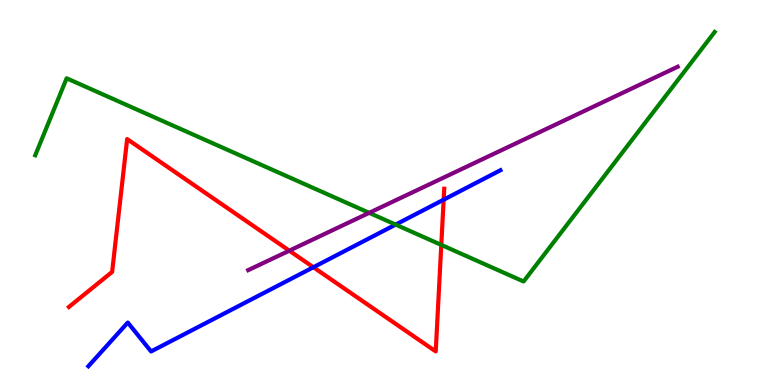[{'lines': ['blue', 'red'], 'intersections': [{'x': 4.04, 'y': 3.06}, {'x': 5.72, 'y': 4.81}]}, {'lines': ['green', 'red'], 'intersections': [{'x': 5.69, 'y': 3.64}]}, {'lines': ['purple', 'red'], 'intersections': [{'x': 3.73, 'y': 3.49}]}, {'lines': ['blue', 'green'], 'intersections': [{'x': 5.1, 'y': 4.17}]}, {'lines': ['blue', 'purple'], 'intersections': []}, {'lines': ['green', 'purple'], 'intersections': [{'x': 4.76, 'y': 4.47}]}]